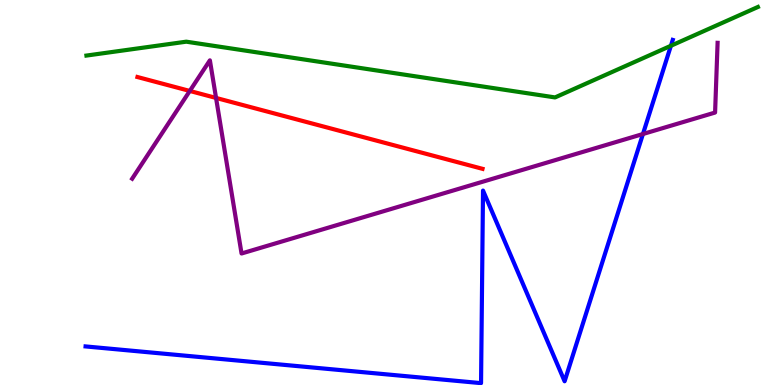[{'lines': ['blue', 'red'], 'intersections': []}, {'lines': ['green', 'red'], 'intersections': []}, {'lines': ['purple', 'red'], 'intersections': [{'x': 2.45, 'y': 7.64}, {'x': 2.79, 'y': 7.46}]}, {'lines': ['blue', 'green'], 'intersections': [{'x': 8.66, 'y': 8.81}]}, {'lines': ['blue', 'purple'], 'intersections': [{'x': 8.3, 'y': 6.52}]}, {'lines': ['green', 'purple'], 'intersections': []}]